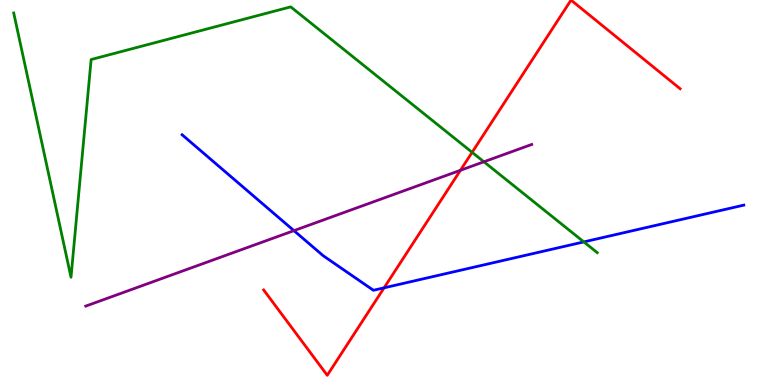[{'lines': ['blue', 'red'], 'intersections': [{'x': 4.96, 'y': 2.52}]}, {'lines': ['green', 'red'], 'intersections': [{'x': 6.09, 'y': 6.04}]}, {'lines': ['purple', 'red'], 'intersections': [{'x': 5.94, 'y': 5.58}]}, {'lines': ['blue', 'green'], 'intersections': [{'x': 7.53, 'y': 3.72}]}, {'lines': ['blue', 'purple'], 'intersections': [{'x': 3.79, 'y': 4.01}]}, {'lines': ['green', 'purple'], 'intersections': [{'x': 6.24, 'y': 5.8}]}]